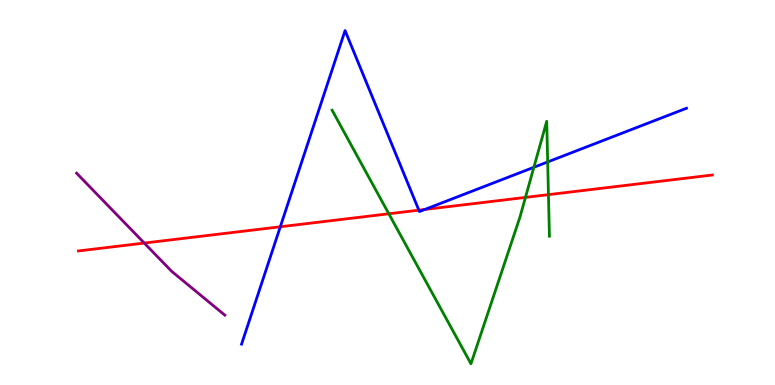[{'lines': ['blue', 'red'], 'intersections': [{'x': 3.62, 'y': 4.11}, {'x': 5.4, 'y': 4.54}, {'x': 5.48, 'y': 4.56}]}, {'lines': ['green', 'red'], 'intersections': [{'x': 5.02, 'y': 4.45}, {'x': 6.78, 'y': 4.87}, {'x': 7.08, 'y': 4.94}]}, {'lines': ['purple', 'red'], 'intersections': [{'x': 1.86, 'y': 3.69}]}, {'lines': ['blue', 'green'], 'intersections': [{'x': 6.89, 'y': 5.65}, {'x': 7.07, 'y': 5.79}]}, {'lines': ['blue', 'purple'], 'intersections': []}, {'lines': ['green', 'purple'], 'intersections': []}]